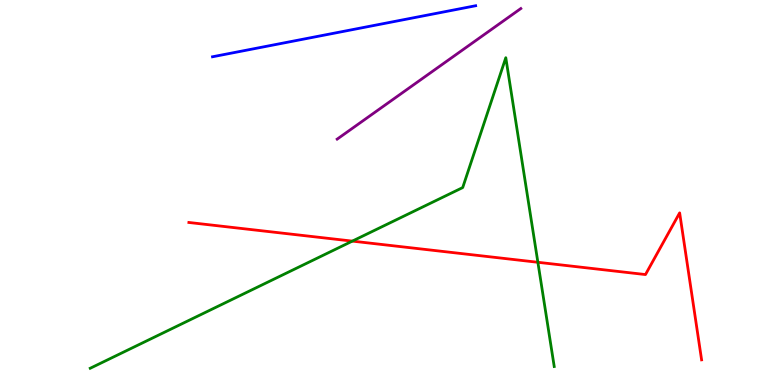[{'lines': ['blue', 'red'], 'intersections': []}, {'lines': ['green', 'red'], 'intersections': [{'x': 4.55, 'y': 3.74}, {'x': 6.94, 'y': 3.19}]}, {'lines': ['purple', 'red'], 'intersections': []}, {'lines': ['blue', 'green'], 'intersections': []}, {'lines': ['blue', 'purple'], 'intersections': []}, {'lines': ['green', 'purple'], 'intersections': []}]